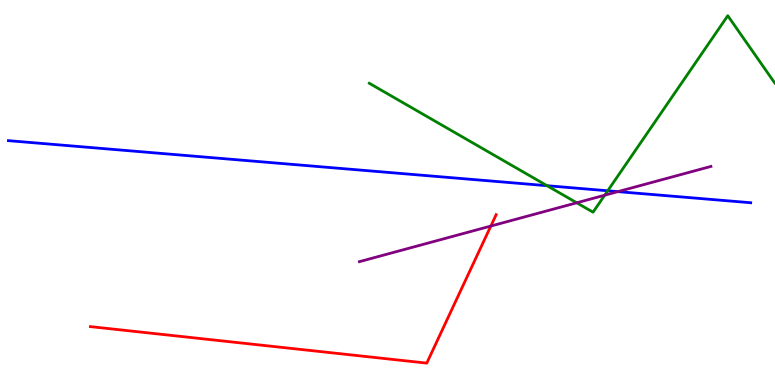[{'lines': ['blue', 'red'], 'intersections': []}, {'lines': ['green', 'red'], 'intersections': []}, {'lines': ['purple', 'red'], 'intersections': [{'x': 6.33, 'y': 4.13}]}, {'lines': ['blue', 'green'], 'intersections': [{'x': 7.06, 'y': 5.18}, {'x': 7.84, 'y': 5.04}]}, {'lines': ['blue', 'purple'], 'intersections': [{'x': 7.97, 'y': 5.02}]}, {'lines': ['green', 'purple'], 'intersections': [{'x': 7.44, 'y': 4.73}, {'x': 7.8, 'y': 4.93}]}]